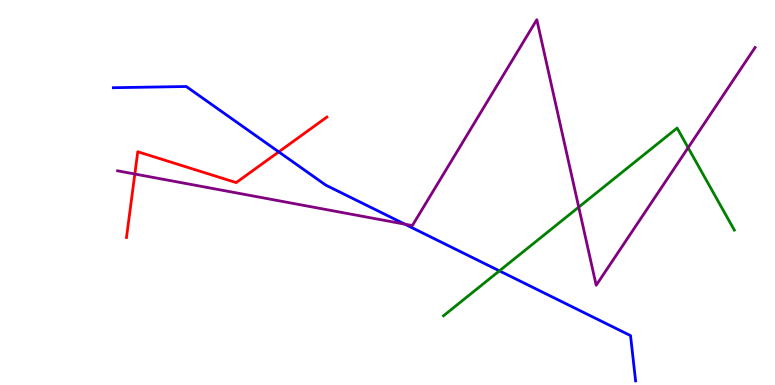[{'lines': ['blue', 'red'], 'intersections': [{'x': 3.6, 'y': 6.06}]}, {'lines': ['green', 'red'], 'intersections': []}, {'lines': ['purple', 'red'], 'intersections': [{'x': 1.74, 'y': 5.48}]}, {'lines': ['blue', 'green'], 'intersections': [{'x': 6.44, 'y': 2.96}]}, {'lines': ['blue', 'purple'], 'intersections': [{'x': 5.22, 'y': 4.18}]}, {'lines': ['green', 'purple'], 'intersections': [{'x': 7.47, 'y': 4.62}, {'x': 8.88, 'y': 6.16}]}]